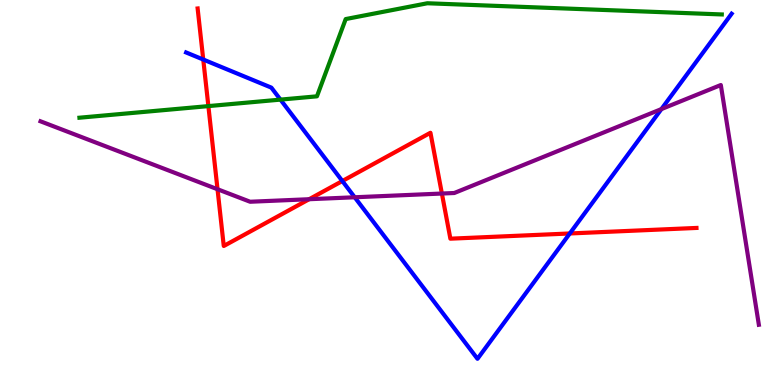[{'lines': ['blue', 'red'], 'intersections': [{'x': 2.62, 'y': 8.45}, {'x': 4.42, 'y': 5.3}, {'x': 7.35, 'y': 3.94}]}, {'lines': ['green', 'red'], 'intersections': [{'x': 2.69, 'y': 7.24}]}, {'lines': ['purple', 'red'], 'intersections': [{'x': 2.81, 'y': 5.08}, {'x': 3.99, 'y': 4.83}, {'x': 5.7, 'y': 4.97}]}, {'lines': ['blue', 'green'], 'intersections': [{'x': 3.62, 'y': 7.41}]}, {'lines': ['blue', 'purple'], 'intersections': [{'x': 4.58, 'y': 4.88}, {'x': 8.53, 'y': 7.17}]}, {'lines': ['green', 'purple'], 'intersections': []}]